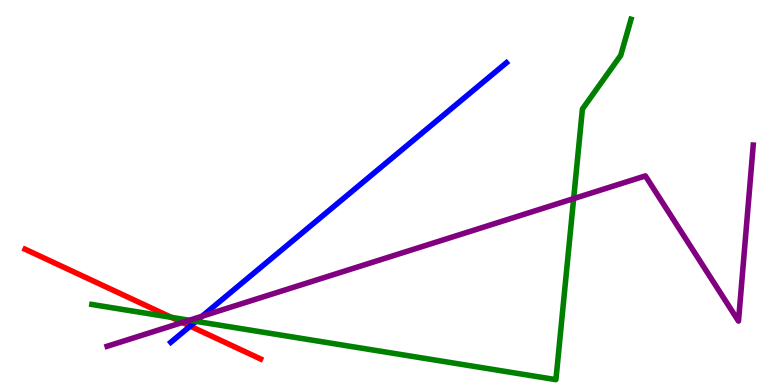[{'lines': ['blue', 'red'], 'intersections': [{'x': 2.45, 'y': 1.53}]}, {'lines': ['green', 'red'], 'intersections': [{'x': 2.21, 'y': 1.76}]}, {'lines': ['purple', 'red'], 'intersections': [{'x': 2.35, 'y': 1.62}]}, {'lines': ['blue', 'green'], 'intersections': [{'x': 2.53, 'y': 1.65}]}, {'lines': ['blue', 'purple'], 'intersections': [{'x': 2.61, 'y': 1.79}]}, {'lines': ['green', 'purple'], 'intersections': [{'x': 2.44, 'y': 1.68}, {'x': 7.4, 'y': 4.84}]}]